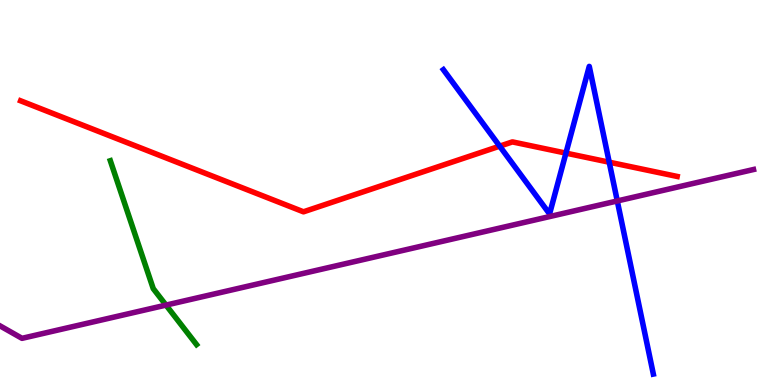[{'lines': ['blue', 'red'], 'intersections': [{'x': 6.45, 'y': 6.2}, {'x': 7.3, 'y': 6.02}, {'x': 7.86, 'y': 5.79}]}, {'lines': ['green', 'red'], 'intersections': []}, {'lines': ['purple', 'red'], 'intersections': []}, {'lines': ['blue', 'green'], 'intersections': []}, {'lines': ['blue', 'purple'], 'intersections': [{'x': 7.96, 'y': 4.78}]}, {'lines': ['green', 'purple'], 'intersections': [{'x': 2.14, 'y': 2.08}]}]